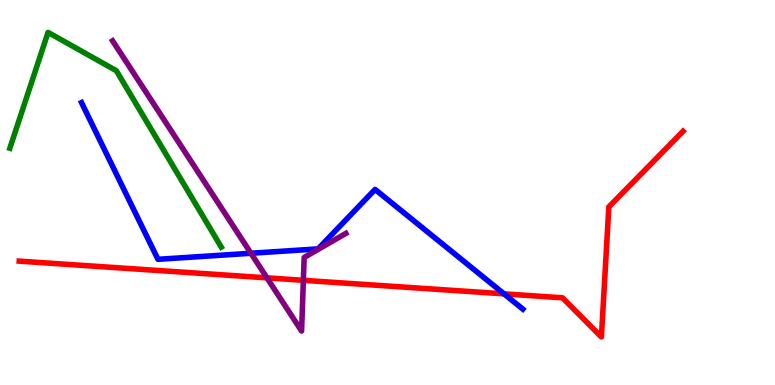[{'lines': ['blue', 'red'], 'intersections': [{'x': 6.5, 'y': 2.37}]}, {'lines': ['green', 'red'], 'intersections': []}, {'lines': ['purple', 'red'], 'intersections': [{'x': 3.44, 'y': 2.78}, {'x': 3.91, 'y': 2.72}]}, {'lines': ['blue', 'green'], 'intersections': []}, {'lines': ['blue', 'purple'], 'intersections': [{'x': 3.24, 'y': 3.42}]}, {'lines': ['green', 'purple'], 'intersections': []}]